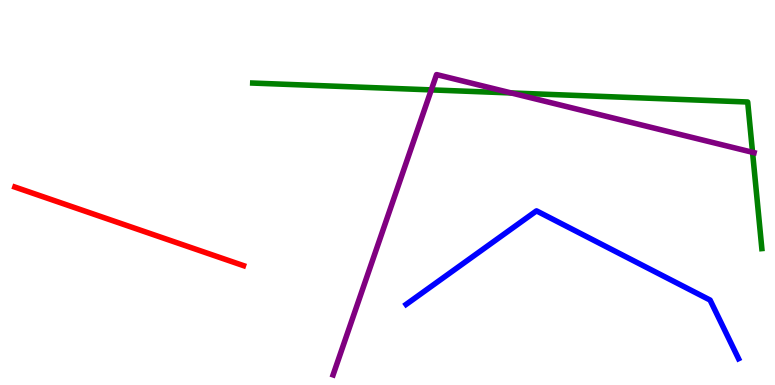[{'lines': ['blue', 'red'], 'intersections': []}, {'lines': ['green', 'red'], 'intersections': []}, {'lines': ['purple', 'red'], 'intersections': []}, {'lines': ['blue', 'green'], 'intersections': []}, {'lines': ['blue', 'purple'], 'intersections': []}, {'lines': ['green', 'purple'], 'intersections': [{'x': 5.57, 'y': 7.67}, {'x': 6.6, 'y': 7.59}, {'x': 9.71, 'y': 6.04}]}]